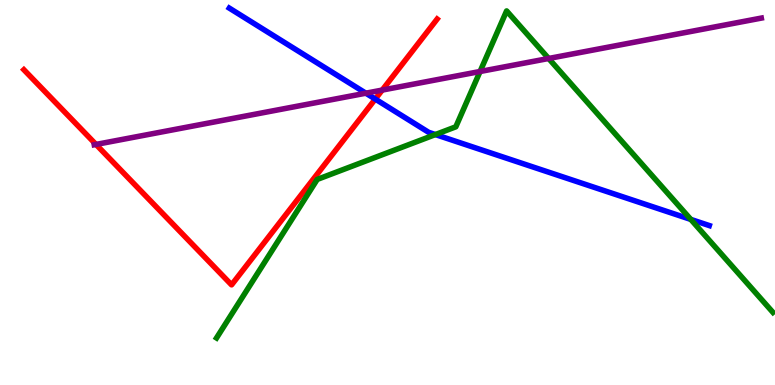[{'lines': ['blue', 'red'], 'intersections': [{'x': 4.84, 'y': 7.43}]}, {'lines': ['green', 'red'], 'intersections': []}, {'lines': ['purple', 'red'], 'intersections': [{'x': 1.24, 'y': 6.25}, {'x': 4.93, 'y': 7.66}]}, {'lines': ['blue', 'green'], 'intersections': [{'x': 5.62, 'y': 6.5}, {'x': 8.91, 'y': 4.3}]}, {'lines': ['blue', 'purple'], 'intersections': [{'x': 4.72, 'y': 7.58}]}, {'lines': ['green', 'purple'], 'intersections': [{'x': 6.19, 'y': 8.14}, {'x': 7.08, 'y': 8.48}]}]